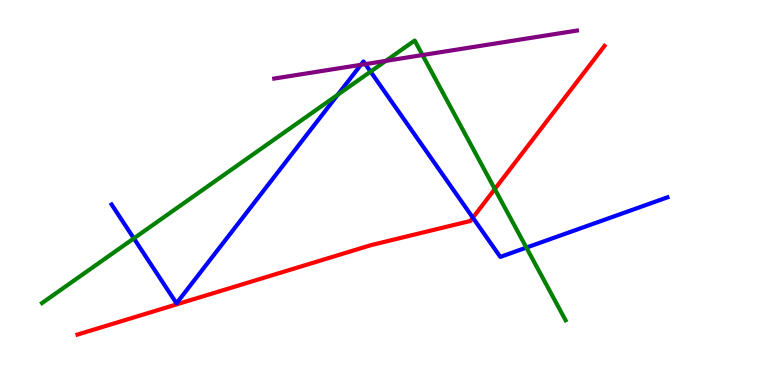[{'lines': ['blue', 'red'], 'intersections': [{'x': 6.1, 'y': 4.35}]}, {'lines': ['green', 'red'], 'intersections': [{'x': 6.38, 'y': 5.09}]}, {'lines': ['purple', 'red'], 'intersections': []}, {'lines': ['blue', 'green'], 'intersections': [{'x': 1.73, 'y': 3.81}, {'x': 4.36, 'y': 7.54}, {'x': 4.78, 'y': 8.14}, {'x': 6.79, 'y': 3.57}]}, {'lines': ['blue', 'purple'], 'intersections': [{'x': 4.66, 'y': 8.32}, {'x': 4.71, 'y': 8.33}]}, {'lines': ['green', 'purple'], 'intersections': [{'x': 4.98, 'y': 8.42}, {'x': 5.45, 'y': 8.57}]}]